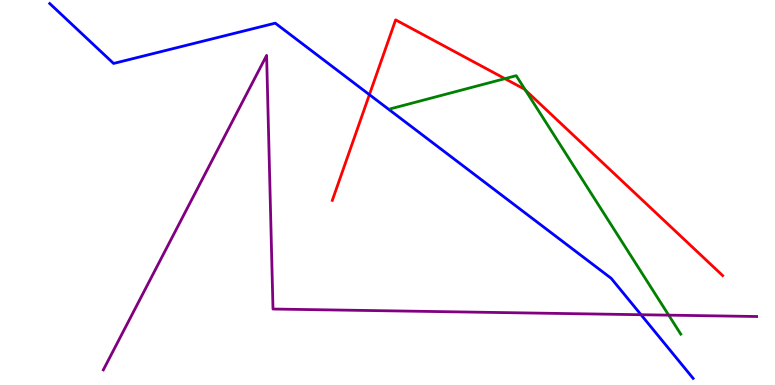[{'lines': ['blue', 'red'], 'intersections': [{'x': 4.77, 'y': 7.54}]}, {'lines': ['green', 'red'], 'intersections': [{'x': 6.51, 'y': 7.96}, {'x': 6.78, 'y': 7.66}]}, {'lines': ['purple', 'red'], 'intersections': []}, {'lines': ['blue', 'green'], 'intersections': []}, {'lines': ['blue', 'purple'], 'intersections': [{'x': 8.27, 'y': 1.83}]}, {'lines': ['green', 'purple'], 'intersections': [{'x': 8.63, 'y': 1.81}]}]